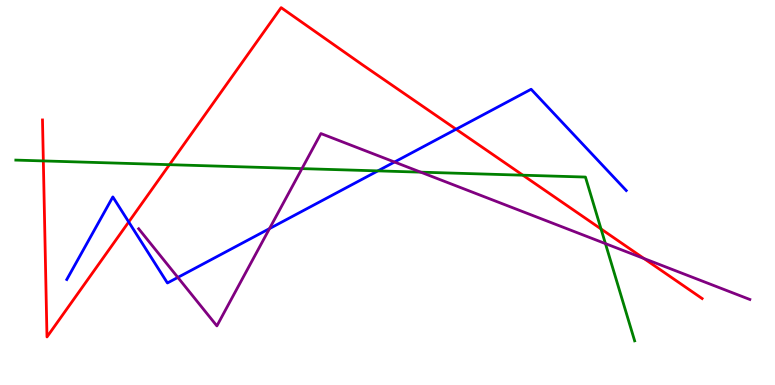[{'lines': ['blue', 'red'], 'intersections': [{'x': 1.66, 'y': 4.23}, {'x': 5.88, 'y': 6.64}]}, {'lines': ['green', 'red'], 'intersections': [{'x': 0.559, 'y': 5.82}, {'x': 2.19, 'y': 5.72}, {'x': 6.75, 'y': 5.45}, {'x': 7.76, 'y': 4.05}]}, {'lines': ['purple', 'red'], 'intersections': [{'x': 8.31, 'y': 3.29}]}, {'lines': ['blue', 'green'], 'intersections': [{'x': 4.88, 'y': 5.56}]}, {'lines': ['blue', 'purple'], 'intersections': [{'x': 2.29, 'y': 2.79}, {'x': 3.48, 'y': 4.06}, {'x': 5.09, 'y': 5.79}]}, {'lines': ['green', 'purple'], 'intersections': [{'x': 3.9, 'y': 5.62}, {'x': 5.43, 'y': 5.53}, {'x': 7.81, 'y': 3.67}]}]